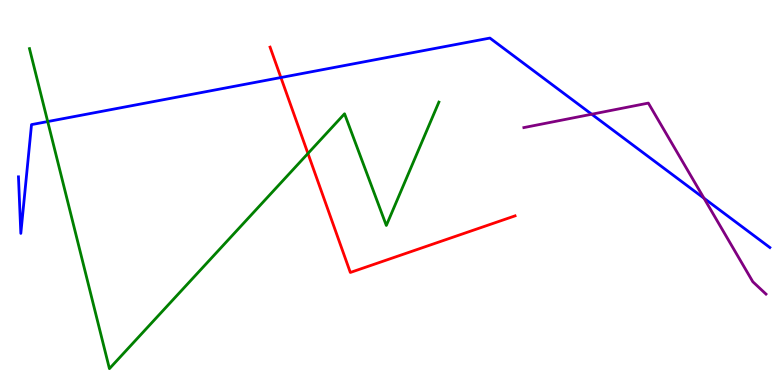[{'lines': ['blue', 'red'], 'intersections': [{'x': 3.62, 'y': 7.99}]}, {'lines': ['green', 'red'], 'intersections': [{'x': 3.97, 'y': 6.01}]}, {'lines': ['purple', 'red'], 'intersections': []}, {'lines': ['blue', 'green'], 'intersections': [{'x': 0.616, 'y': 6.84}]}, {'lines': ['blue', 'purple'], 'intersections': [{'x': 7.63, 'y': 7.03}, {'x': 9.08, 'y': 4.85}]}, {'lines': ['green', 'purple'], 'intersections': []}]